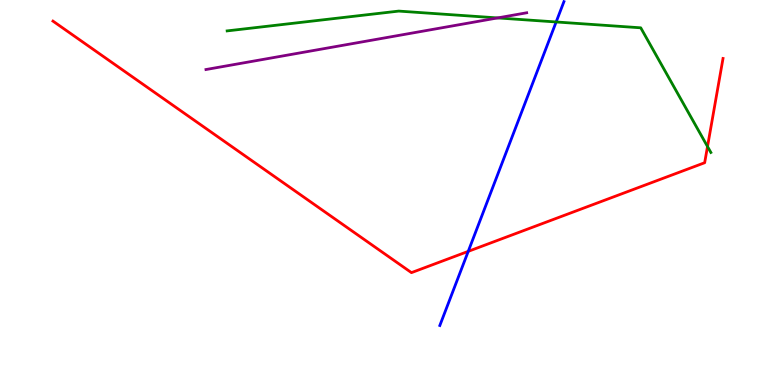[{'lines': ['blue', 'red'], 'intersections': [{'x': 6.04, 'y': 3.47}]}, {'lines': ['green', 'red'], 'intersections': [{'x': 9.13, 'y': 6.19}]}, {'lines': ['purple', 'red'], 'intersections': []}, {'lines': ['blue', 'green'], 'intersections': [{'x': 7.18, 'y': 9.43}]}, {'lines': ['blue', 'purple'], 'intersections': []}, {'lines': ['green', 'purple'], 'intersections': [{'x': 6.42, 'y': 9.53}]}]